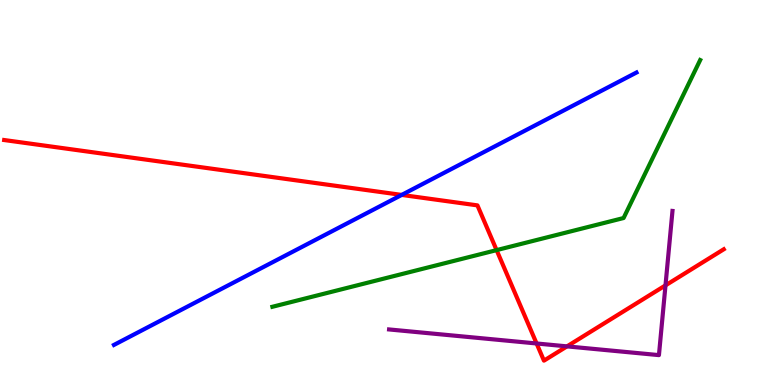[{'lines': ['blue', 'red'], 'intersections': [{'x': 5.18, 'y': 4.94}]}, {'lines': ['green', 'red'], 'intersections': [{'x': 6.41, 'y': 3.5}]}, {'lines': ['purple', 'red'], 'intersections': [{'x': 6.92, 'y': 1.08}, {'x': 7.32, 'y': 1.0}, {'x': 8.59, 'y': 2.59}]}, {'lines': ['blue', 'green'], 'intersections': []}, {'lines': ['blue', 'purple'], 'intersections': []}, {'lines': ['green', 'purple'], 'intersections': []}]